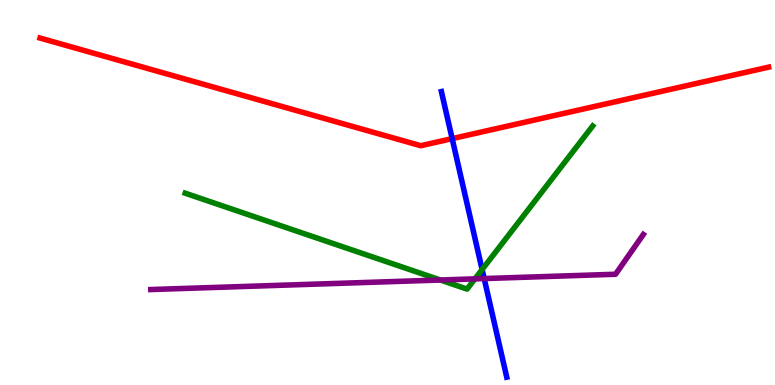[{'lines': ['blue', 'red'], 'intersections': [{'x': 5.83, 'y': 6.4}]}, {'lines': ['green', 'red'], 'intersections': []}, {'lines': ['purple', 'red'], 'intersections': []}, {'lines': ['blue', 'green'], 'intersections': [{'x': 6.22, 'y': 3.0}]}, {'lines': ['blue', 'purple'], 'intersections': [{'x': 6.25, 'y': 2.76}]}, {'lines': ['green', 'purple'], 'intersections': [{'x': 5.68, 'y': 2.73}, {'x': 6.13, 'y': 2.76}]}]